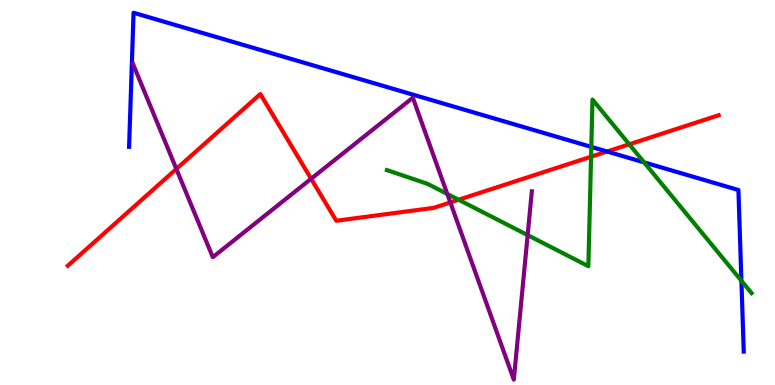[{'lines': ['blue', 'red'], 'intersections': [{'x': 7.83, 'y': 6.06}]}, {'lines': ['green', 'red'], 'intersections': [{'x': 5.92, 'y': 4.81}, {'x': 7.63, 'y': 5.93}, {'x': 8.12, 'y': 6.25}]}, {'lines': ['purple', 'red'], 'intersections': [{'x': 2.28, 'y': 5.61}, {'x': 4.01, 'y': 5.36}, {'x': 5.81, 'y': 4.74}]}, {'lines': ['blue', 'green'], 'intersections': [{'x': 7.63, 'y': 6.18}, {'x': 8.31, 'y': 5.78}, {'x': 9.57, 'y': 2.71}]}, {'lines': ['blue', 'purple'], 'intersections': []}, {'lines': ['green', 'purple'], 'intersections': [{'x': 5.77, 'y': 4.96}, {'x': 6.81, 'y': 3.89}]}]